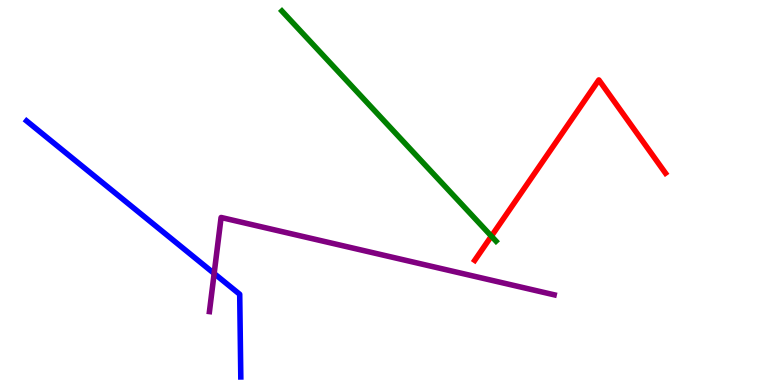[{'lines': ['blue', 'red'], 'intersections': []}, {'lines': ['green', 'red'], 'intersections': [{'x': 6.34, 'y': 3.87}]}, {'lines': ['purple', 'red'], 'intersections': []}, {'lines': ['blue', 'green'], 'intersections': []}, {'lines': ['blue', 'purple'], 'intersections': [{'x': 2.76, 'y': 2.9}]}, {'lines': ['green', 'purple'], 'intersections': []}]